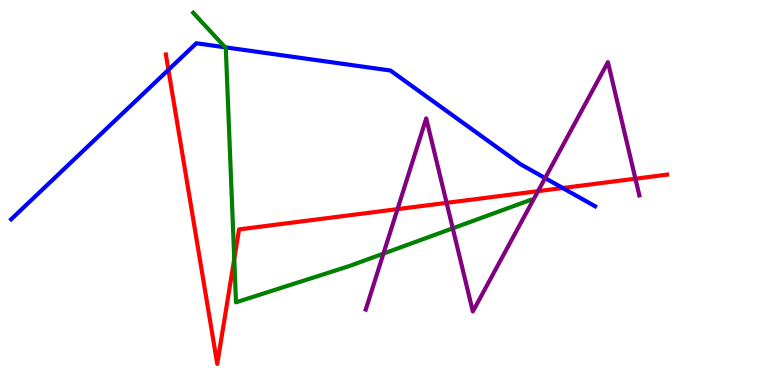[{'lines': ['blue', 'red'], 'intersections': [{'x': 2.17, 'y': 8.19}, {'x': 7.26, 'y': 5.12}]}, {'lines': ['green', 'red'], 'intersections': [{'x': 3.02, 'y': 3.27}]}, {'lines': ['purple', 'red'], 'intersections': [{'x': 5.13, 'y': 4.57}, {'x': 5.76, 'y': 4.73}, {'x': 6.94, 'y': 5.03}, {'x': 8.2, 'y': 5.36}]}, {'lines': ['blue', 'green'], 'intersections': [{'x': 2.91, 'y': 8.77}]}, {'lines': ['blue', 'purple'], 'intersections': [{'x': 7.03, 'y': 5.37}]}, {'lines': ['green', 'purple'], 'intersections': [{'x': 4.95, 'y': 3.41}, {'x': 5.84, 'y': 4.07}]}]